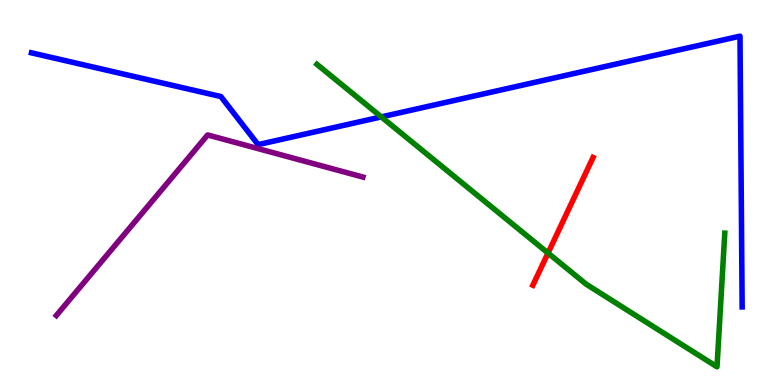[{'lines': ['blue', 'red'], 'intersections': []}, {'lines': ['green', 'red'], 'intersections': [{'x': 7.07, 'y': 3.43}]}, {'lines': ['purple', 'red'], 'intersections': []}, {'lines': ['blue', 'green'], 'intersections': [{'x': 4.92, 'y': 6.96}]}, {'lines': ['blue', 'purple'], 'intersections': []}, {'lines': ['green', 'purple'], 'intersections': []}]